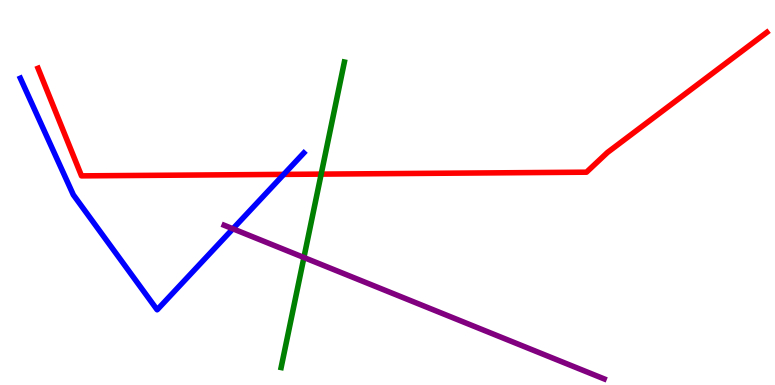[{'lines': ['blue', 'red'], 'intersections': [{'x': 3.66, 'y': 5.47}]}, {'lines': ['green', 'red'], 'intersections': [{'x': 4.14, 'y': 5.48}]}, {'lines': ['purple', 'red'], 'intersections': []}, {'lines': ['blue', 'green'], 'intersections': []}, {'lines': ['blue', 'purple'], 'intersections': [{'x': 3.01, 'y': 4.06}]}, {'lines': ['green', 'purple'], 'intersections': [{'x': 3.92, 'y': 3.31}]}]